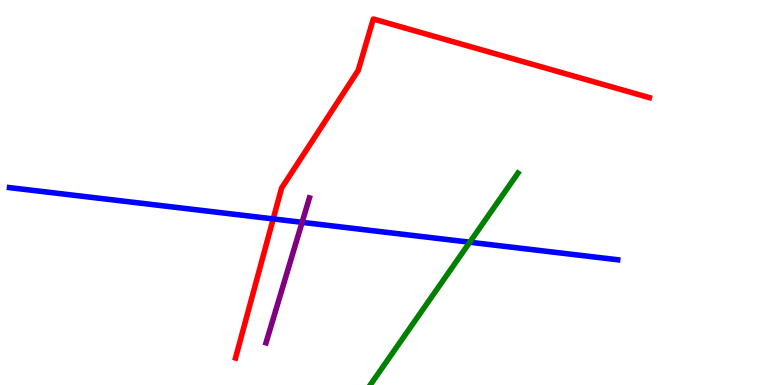[{'lines': ['blue', 'red'], 'intersections': [{'x': 3.53, 'y': 4.31}]}, {'lines': ['green', 'red'], 'intersections': []}, {'lines': ['purple', 'red'], 'intersections': []}, {'lines': ['blue', 'green'], 'intersections': [{'x': 6.06, 'y': 3.71}]}, {'lines': ['blue', 'purple'], 'intersections': [{'x': 3.9, 'y': 4.23}]}, {'lines': ['green', 'purple'], 'intersections': []}]